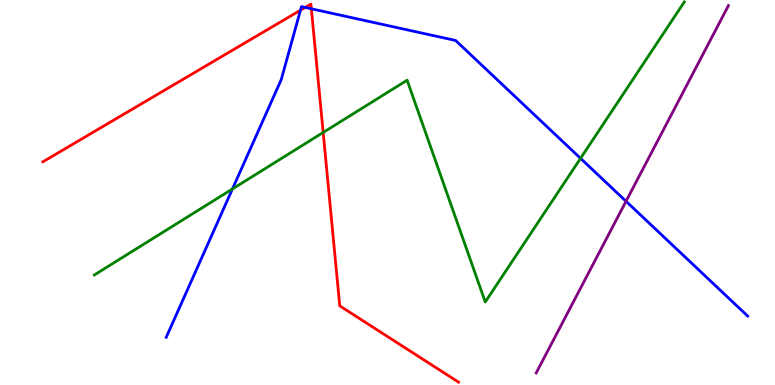[{'lines': ['blue', 'red'], 'intersections': [{'x': 3.88, 'y': 9.73}, {'x': 3.94, 'y': 9.81}, {'x': 4.02, 'y': 9.77}]}, {'lines': ['green', 'red'], 'intersections': [{'x': 4.17, 'y': 6.56}]}, {'lines': ['purple', 'red'], 'intersections': []}, {'lines': ['blue', 'green'], 'intersections': [{'x': 3.0, 'y': 5.09}, {'x': 7.49, 'y': 5.89}]}, {'lines': ['blue', 'purple'], 'intersections': [{'x': 8.08, 'y': 4.77}]}, {'lines': ['green', 'purple'], 'intersections': []}]